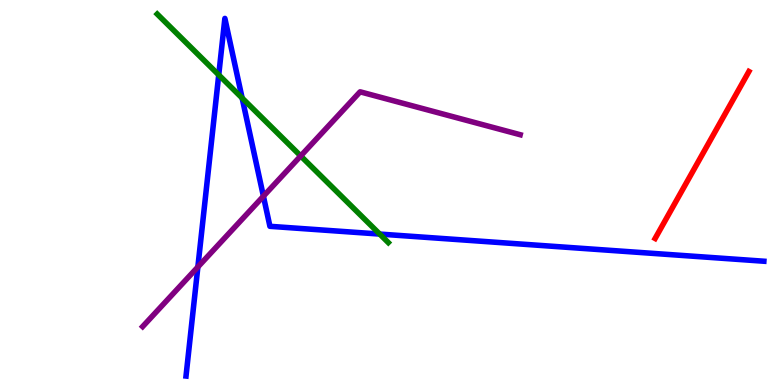[{'lines': ['blue', 'red'], 'intersections': []}, {'lines': ['green', 'red'], 'intersections': []}, {'lines': ['purple', 'red'], 'intersections': []}, {'lines': ['blue', 'green'], 'intersections': [{'x': 2.82, 'y': 8.05}, {'x': 3.12, 'y': 7.45}, {'x': 4.9, 'y': 3.92}]}, {'lines': ['blue', 'purple'], 'intersections': [{'x': 2.55, 'y': 3.07}, {'x': 3.4, 'y': 4.9}]}, {'lines': ['green', 'purple'], 'intersections': [{'x': 3.88, 'y': 5.95}]}]